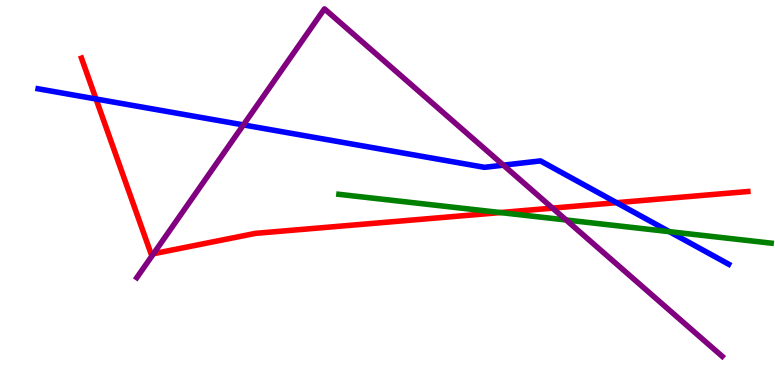[{'lines': ['blue', 'red'], 'intersections': [{'x': 1.24, 'y': 7.43}, {'x': 7.96, 'y': 4.74}]}, {'lines': ['green', 'red'], 'intersections': [{'x': 6.46, 'y': 4.48}]}, {'lines': ['purple', 'red'], 'intersections': [{'x': 1.98, 'y': 3.41}, {'x': 7.13, 'y': 4.59}]}, {'lines': ['blue', 'green'], 'intersections': [{'x': 8.64, 'y': 3.98}]}, {'lines': ['blue', 'purple'], 'intersections': [{'x': 3.14, 'y': 6.76}, {'x': 6.5, 'y': 5.71}]}, {'lines': ['green', 'purple'], 'intersections': [{'x': 7.3, 'y': 4.29}]}]